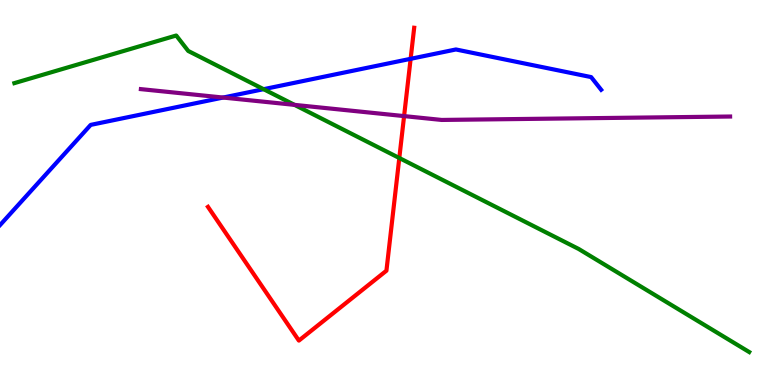[{'lines': ['blue', 'red'], 'intersections': [{'x': 5.3, 'y': 8.47}]}, {'lines': ['green', 'red'], 'intersections': [{'x': 5.15, 'y': 5.9}]}, {'lines': ['purple', 'red'], 'intersections': [{'x': 5.21, 'y': 6.98}]}, {'lines': ['blue', 'green'], 'intersections': [{'x': 3.4, 'y': 7.68}]}, {'lines': ['blue', 'purple'], 'intersections': [{'x': 2.88, 'y': 7.47}]}, {'lines': ['green', 'purple'], 'intersections': [{'x': 3.8, 'y': 7.28}]}]